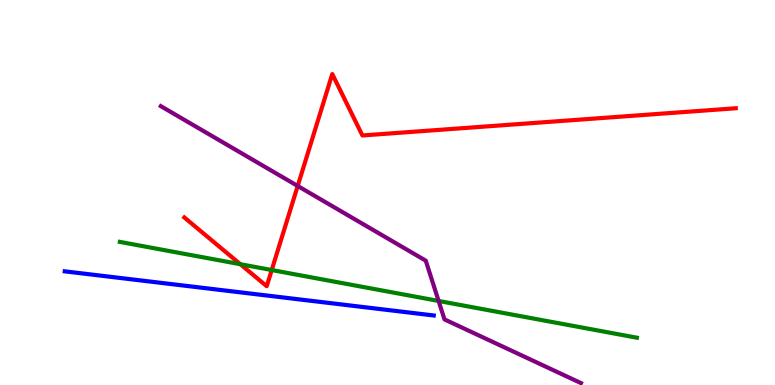[{'lines': ['blue', 'red'], 'intersections': []}, {'lines': ['green', 'red'], 'intersections': [{'x': 3.1, 'y': 3.14}, {'x': 3.51, 'y': 2.99}]}, {'lines': ['purple', 'red'], 'intersections': [{'x': 3.84, 'y': 5.17}]}, {'lines': ['blue', 'green'], 'intersections': []}, {'lines': ['blue', 'purple'], 'intersections': []}, {'lines': ['green', 'purple'], 'intersections': [{'x': 5.66, 'y': 2.18}]}]